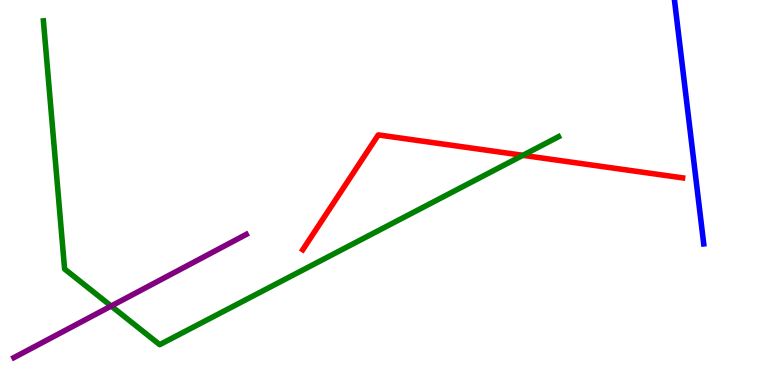[{'lines': ['blue', 'red'], 'intersections': []}, {'lines': ['green', 'red'], 'intersections': [{'x': 6.75, 'y': 5.97}]}, {'lines': ['purple', 'red'], 'intersections': []}, {'lines': ['blue', 'green'], 'intersections': []}, {'lines': ['blue', 'purple'], 'intersections': []}, {'lines': ['green', 'purple'], 'intersections': [{'x': 1.43, 'y': 2.05}]}]